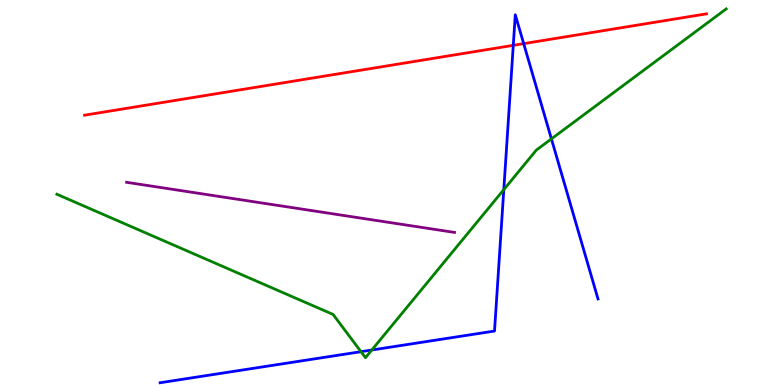[{'lines': ['blue', 'red'], 'intersections': [{'x': 6.62, 'y': 8.82}, {'x': 6.76, 'y': 8.87}]}, {'lines': ['green', 'red'], 'intersections': []}, {'lines': ['purple', 'red'], 'intersections': []}, {'lines': ['blue', 'green'], 'intersections': [{'x': 4.66, 'y': 0.865}, {'x': 4.8, 'y': 0.909}, {'x': 6.5, 'y': 5.07}, {'x': 7.12, 'y': 6.39}]}, {'lines': ['blue', 'purple'], 'intersections': []}, {'lines': ['green', 'purple'], 'intersections': []}]